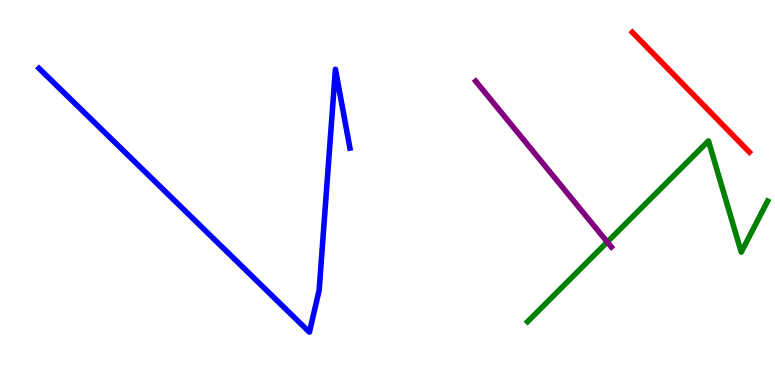[{'lines': ['blue', 'red'], 'intersections': []}, {'lines': ['green', 'red'], 'intersections': []}, {'lines': ['purple', 'red'], 'intersections': []}, {'lines': ['blue', 'green'], 'intersections': []}, {'lines': ['blue', 'purple'], 'intersections': []}, {'lines': ['green', 'purple'], 'intersections': [{'x': 7.84, 'y': 3.71}]}]